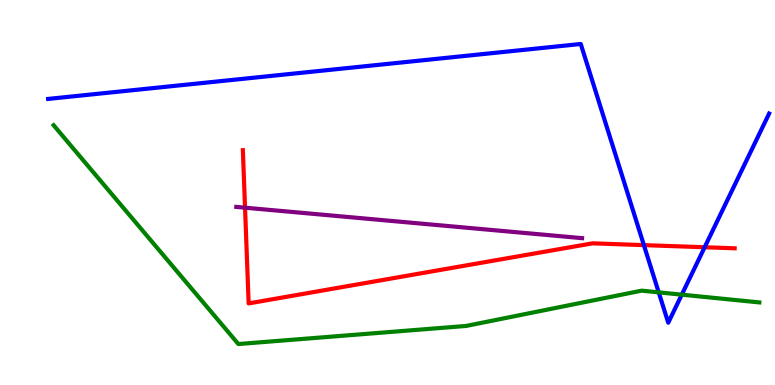[{'lines': ['blue', 'red'], 'intersections': [{'x': 8.31, 'y': 3.63}, {'x': 9.09, 'y': 3.58}]}, {'lines': ['green', 'red'], 'intersections': []}, {'lines': ['purple', 'red'], 'intersections': [{'x': 3.16, 'y': 4.61}]}, {'lines': ['blue', 'green'], 'intersections': [{'x': 8.5, 'y': 2.41}, {'x': 8.8, 'y': 2.35}]}, {'lines': ['blue', 'purple'], 'intersections': []}, {'lines': ['green', 'purple'], 'intersections': []}]